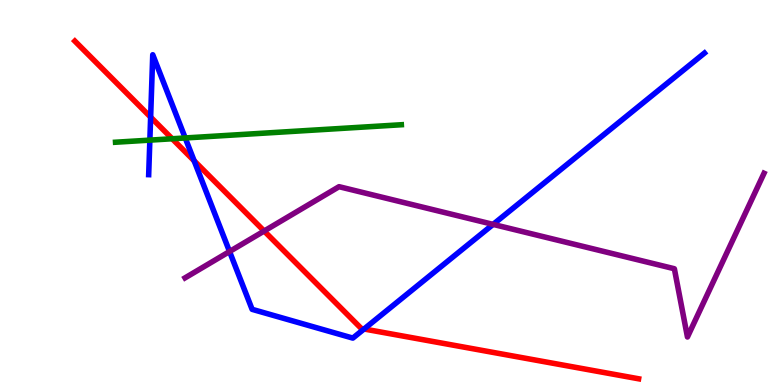[{'lines': ['blue', 'red'], 'intersections': [{'x': 1.94, 'y': 6.96}, {'x': 2.5, 'y': 5.82}, {'x': 4.7, 'y': 1.45}]}, {'lines': ['green', 'red'], 'intersections': [{'x': 2.22, 'y': 6.4}]}, {'lines': ['purple', 'red'], 'intersections': [{'x': 3.41, 'y': 4.0}]}, {'lines': ['blue', 'green'], 'intersections': [{'x': 1.93, 'y': 6.36}, {'x': 2.39, 'y': 6.42}]}, {'lines': ['blue', 'purple'], 'intersections': [{'x': 2.96, 'y': 3.47}, {'x': 6.36, 'y': 4.17}]}, {'lines': ['green', 'purple'], 'intersections': []}]